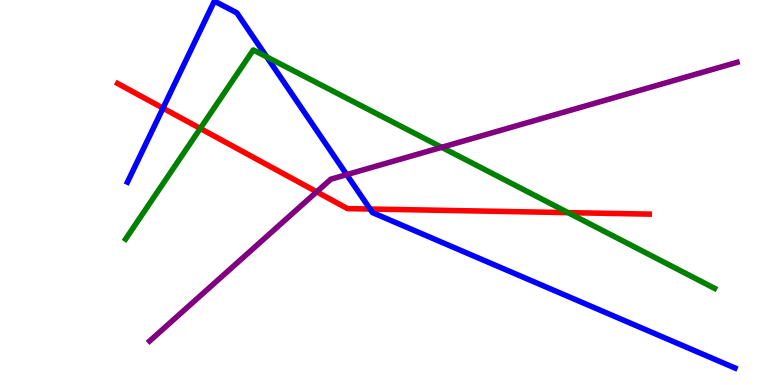[{'lines': ['blue', 'red'], 'intersections': [{'x': 2.1, 'y': 7.19}, {'x': 4.77, 'y': 4.57}]}, {'lines': ['green', 'red'], 'intersections': [{'x': 2.58, 'y': 6.66}, {'x': 7.33, 'y': 4.48}]}, {'lines': ['purple', 'red'], 'intersections': [{'x': 4.09, 'y': 5.02}]}, {'lines': ['blue', 'green'], 'intersections': [{'x': 3.44, 'y': 8.52}]}, {'lines': ['blue', 'purple'], 'intersections': [{'x': 4.47, 'y': 5.46}]}, {'lines': ['green', 'purple'], 'intersections': [{'x': 5.7, 'y': 6.17}]}]